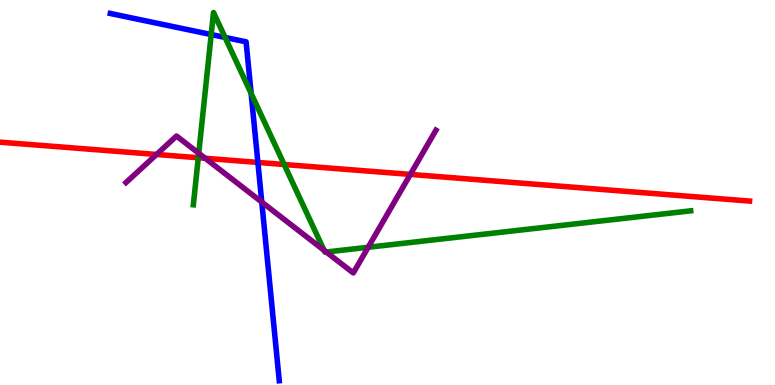[{'lines': ['blue', 'red'], 'intersections': [{'x': 3.33, 'y': 5.78}]}, {'lines': ['green', 'red'], 'intersections': [{'x': 2.56, 'y': 5.9}, {'x': 3.67, 'y': 5.73}]}, {'lines': ['purple', 'red'], 'intersections': [{'x': 2.02, 'y': 5.99}, {'x': 2.65, 'y': 5.89}, {'x': 5.29, 'y': 5.47}]}, {'lines': ['blue', 'green'], 'intersections': [{'x': 2.73, 'y': 9.1}, {'x': 2.9, 'y': 9.03}, {'x': 3.24, 'y': 7.57}]}, {'lines': ['blue', 'purple'], 'intersections': [{'x': 3.38, 'y': 4.75}]}, {'lines': ['green', 'purple'], 'intersections': [{'x': 2.56, 'y': 6.02}, {'x': 4.18, 'y': 3.5}, {'x': 4.21, 'y': 3.45}, {'x': 4.75, 'y': 3.58}]}]